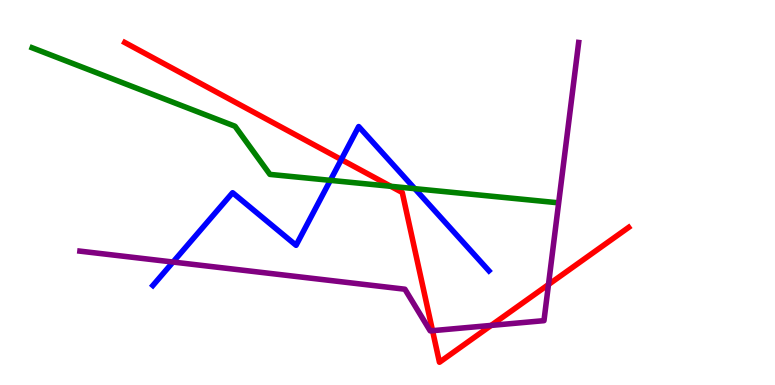[{'lines': ['blue', 'red'], 'intersections': [{'x': 4.4, 'y': 5.86}]}, {'lines': ['green', 'red'], 'intersections': [{'x': 5.04, 'y': 5.16}]}, {'lines': ['purple', 'red'], 'intersections': [{'x': 5.58, 'y': 1.41}, {'x': 6.34, 'y': 1.55}, {'x': 7.08, 'y': 2.61}]}, {'lines': ['blue', 'green'], 'intersections': [{'x': 4.26, 'y': 5.32}, {'x': 5.35, 'y': 5.1}]}, {'lines': ['blue', 'purple'], 'intersections': [{'x': 2.23, 'y': 3.19}]}, {'lines': ['green', 'purple'], 'intersections': []}]